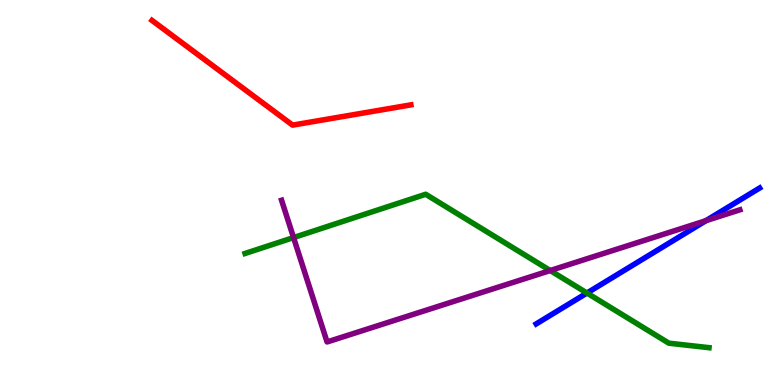[{'lines': ['blue', 'red'], 'intersections': []}, {'lines': ['green', 'red'], 'intersections': []}, {'lines': ['purple', 'red'], 'intersections': []}, {'lines': ['blue', 'green'], 'intersections': [{'x': 7.57, 'y': 2.39}]}, {'lines': ['blue', 'purple'], 'intersections': [{'x': 9.11, 'y': 4.27}]}, {'lines': ['green', 'purple'], 'intersections': [{'x': 3.79, 'y': 3.83}, {'x': 7.1, 'y': 2.97}]}]